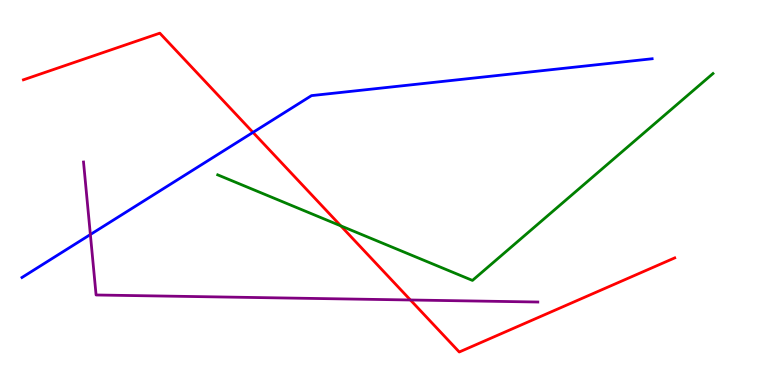[{'lines': ['blue', 'red'], 'intersections': [{'x': 3.26, 'y': 6.56}]}, {'lines': ['green', 'red'], 'intersections': [{'x': 4.4, 'y': 4.13}]}, {'lines': ['purple', 'red'], 'intersections': [{'x': 5.3, 'y': 2.21}]}, {'lines': ['blue', 'green'], 'intersections': []}, {'lines': ['blue', 'purple'], 'intersections': [{'x': 1.17, 'y': 3.91}]}, {'lines': ['green', 'purple'], 'intersections': []}]